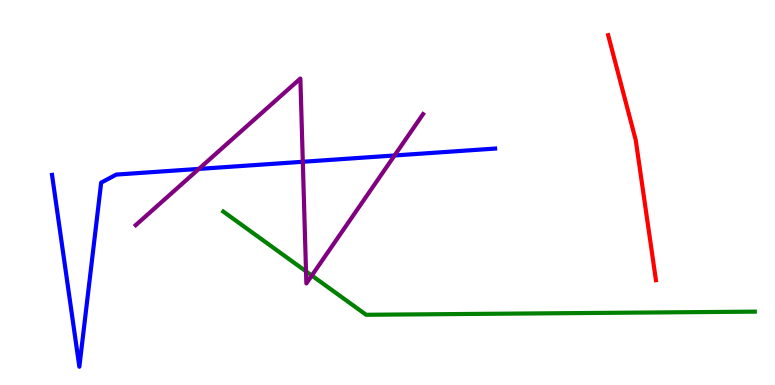[{'lines': ['blue', 'red'], 'intersections': []}, {'lines': ['green', 'red'], 'intersections': []}, {'lines': ['purple', 'red'], 'intersections': []}, {'lines': ['blue', 'green'], 'intersections': []}, {'lines': ['blue', 'purple'], 'intersections': [{'x': 2.57, 'y': 5.61}, {'x': 3.91, 'y': 5.8}, {'x': 5.09, 'y': 5.96}]}, {'lines': ['green', 'purple'], 'intersections': [{'x': 3.95, 'y': 2.95}, {'x': 4.02, 'y': 2.84}]}]